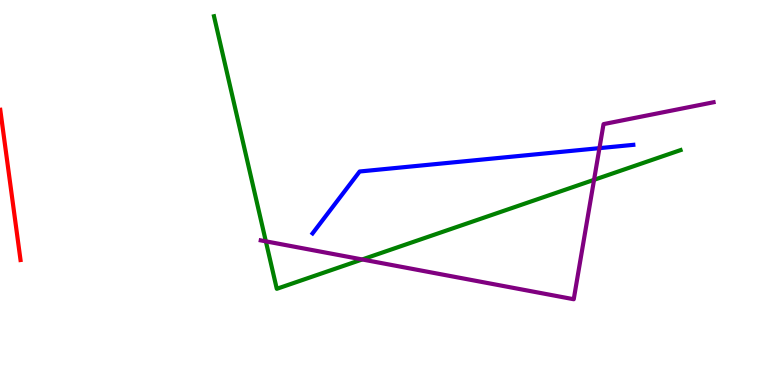[{'lines': ['blue', 'red'], 'intersections': []}, {'lines': ['green', 'red'], 'intersections': []}, {'lines': ['purple', 'red'], 'intersections': []}, {'lines': ['blue', 'green'], 'intersections': []}, {'lines': ['blue', 'purple'], 'intersections': [{'x': 7.73, 'y': 6.15}]}, {'lines': ['green', 'purple'], 'intersections': [{'x': 3.43, 'y': 3.73}, {'x': 4.67, 'y': 3.26}, {'x': 7.67, 'y': 5.33}]}]